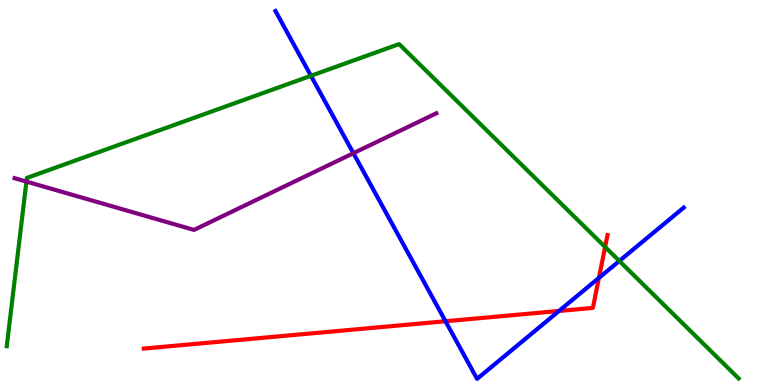[{'lines': ['blue', 'red'], 'intersections': [{'x': 5.75, 'y': 1.66}, {'x': 7.21, 'y': 1.92}, {'x': 7.73, 'y': 2.78}]}, {'lines': ['green', 'red'], 'intersections': [{'x': 7.81, 'y': 3.59}]}, {'lines': ['purple', 'red'], 'intersections': []}, {'lines': ['blue', 'green'], 'intersections': [{'x': 4.01, 'y': 8.03}, {'x': 7.99, 'y': 3.22}]}, {'lines': ['blue', 'purple'], 'intersections': [{'x': 4.56, 'y': 6.02}]}, {'lines': ['green', 'purple'], 'intersections': [{'x': 0.341, 'y': 5.28}]}]